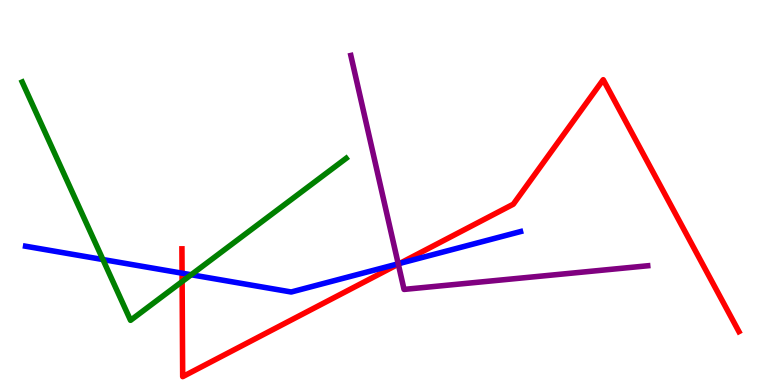[{'lines': ['blue', 'red'], 'intersections': [{'x': 2.35, 'y': 2.9}, {'x': 5.16, 'y': 3.16}]}, {'lines': ['green', 'red'], 'intersections': [{'x': 2.35, 'y': 2.69}]}, {'lines': ['purple', 'red'], 'intersections': [{'x': 5.14, 'y': 3.14}]}, {'lines': ['blue', 'green'], 'intersections': [{'x': 1.33, 'y': 3.26}, {'x': 2.47, 'y': 2.86}]}, {'lines': ['blue', 'purple'], 'intersections': [{'x': 5.14, 'y': 3.15}]}, {'lines': ['green', 'purple'], 'intersections': []}]